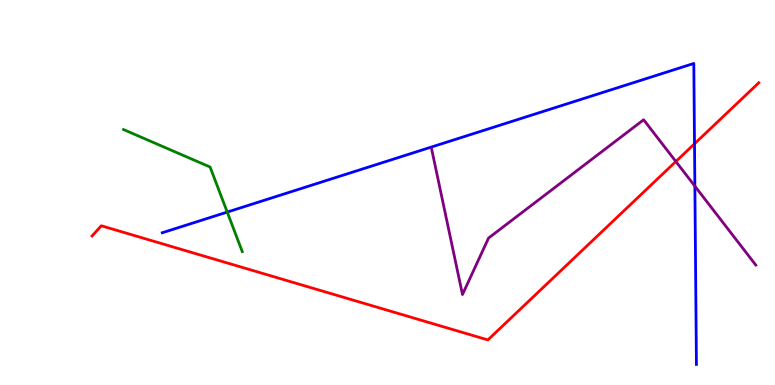[{'lines': ['blue', 'red'], 'intersections': [{'x': 8.96, 'y': 6.27}]}, {'lines': ['green', 'red'], 'intersections': []}, {'lines': ['purple', 'red'], 'intersections': [{'x': 8.72, 'y': 5.81}]}, {'lines': ['blue', 'green'], 'intersections': [{'x': 2.93, 'y': 4.49}]}, {'lines': ['blue', 'purple'], 'intersections': [{'x': 8.97, 'y': 5.17}]}, {'lines': ['green', 'purple'], 'intersections': []}]